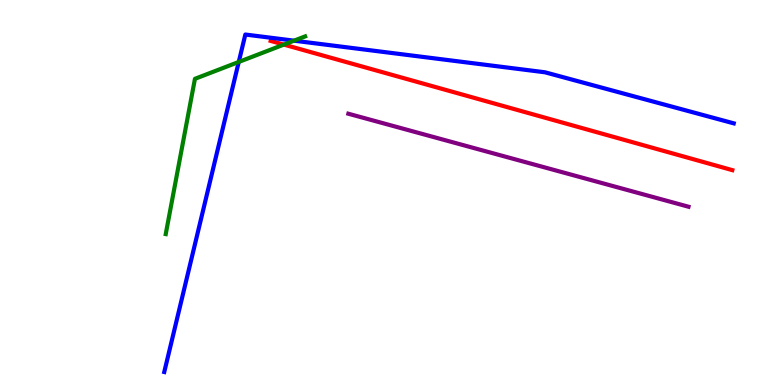[{'lines': ['blue', 'red'], 'intersections': []}, {'lines': ['green', 'red'], 'intersections': [{'x': 3.66, 'y': 8.84}]}, {'lines': ['purple', 'red'], 'intersections': []}, {'lines': ['blue', 'green'], 'intersections': [{'x': 3.08, 'y': 8.39}, {'x': 3.79, 'y': 8.94}]}, {'lines': ['blue', 'purple'], 'intersections': []}, {'lines': ['green', 'purple'], 'intersections': []}]